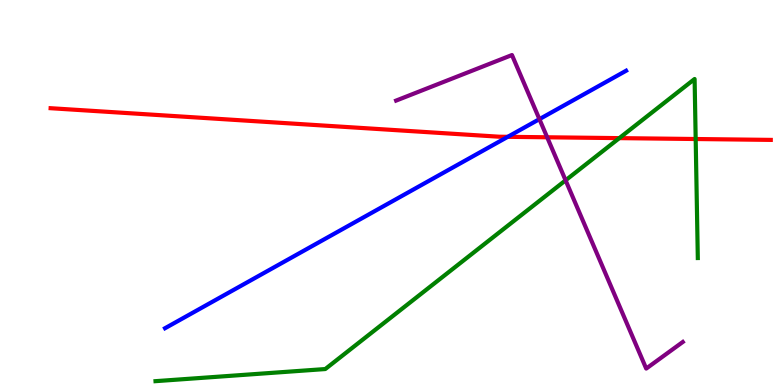[{'lines': ['blue', 'red'], 'intersections': [{'x': 6.55, 'y': 6.45}]}, {'lines': ['green', 'red'], 'intersections': [{'x': 7.99, 'y': 6.41}, {'x': 8.98, 'y': 6.39}]}, {'lines': ['purple', 'red'], 'intersections': [{'x': 7.06, 'y': 6.43}]}, {'lines': ['blue', 'green'], 'intersections': []}, {'lines': ['blue', 'purple'], 'intersections': [{'x': 6.96, 'y': 6.91}]}, {'lines': ['green', 'purple'], 'intersections': [{'x': 7.3, 'y': 5.32}]}]